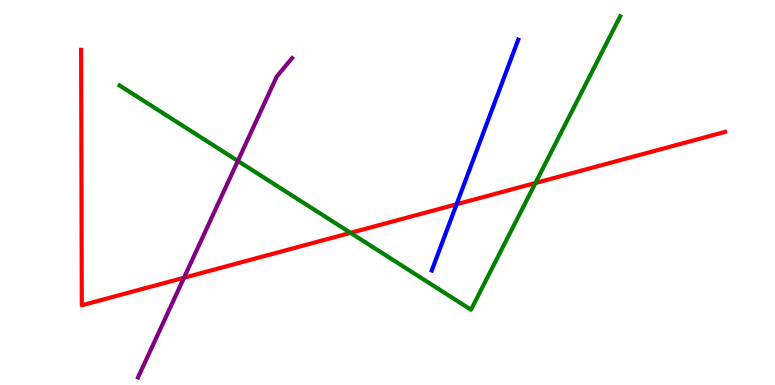[{'lines': ['blue', 'red'], 'intersections': [{'x': 5.89, 'y': 4.69}]}, {'lines': ['green', 'red'], 'intersections': [{'x': 4.52, 'y': 3.95}, {'x': 6.91, 'y': 5.25}]}, {'lines': ['purple', 'red'], 'intersections': [{'x': 2.37, 'y': 2.79}]}, {'lines': ['blue', 'green'], 'intersections': []}, {'lines': ['blue', 'purple'], 'intersections': []}, {'lines': ['green', 'purple'], 'intersections': [{'x': 3.07, 'y': 5.82}]}]